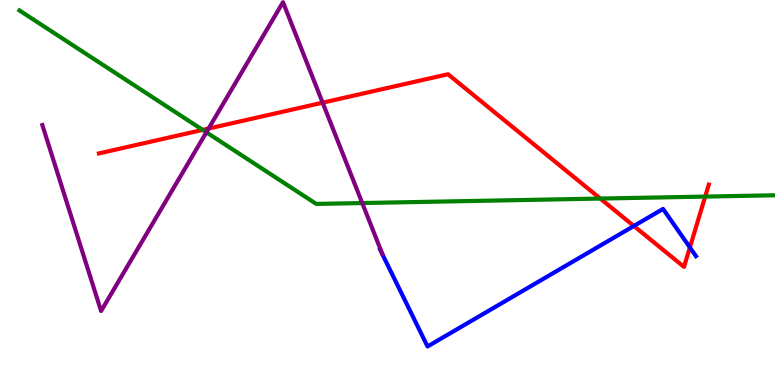[{'lines': ['blue', 'red'], 'intersections': [{'x': 8.18, 'y': 4.13}, {'x': 8.9, 'y': 3.57}]}, {'lines': ['green', 'red'], 'intersections': [{'x': 2.62, 'y': 6.63}, {'x': 7.75, 'y': 4.84}, {'x': 9.1, 'y': 4.89}]}, {'lines': ['purple', 'red'], 'intersections': [{'x': 2.69, 'y': 6.66}, {'x': 4.16, 'y': 7.33}]}, {'lines': ['blue', 'green'], 'intersections': []}, {'lines': ['blue', 'purple'], 'intersections': []}, {'lines': ['green', 'purple'], 'intersections': [{'x': 2.66, 'y': 6.56}, {'x': 4.67, 'y': 4.73}]}]